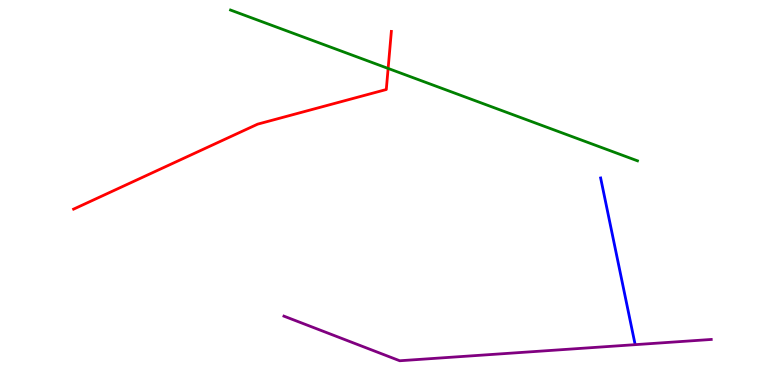[{'lines': ['blue', 'red'], 'intersections': []}, {'lines': ['green', 'red'], 'intersections': [{'x': 5.01, 'y': 8.22}]}, {'lines': ['purple', 'red'], 'intersections': []}, {'lines': ['blue', 'green'], 'intersections': []}, {'lines': ['blue', 'purple'], 'intersections': []}, {'lines': ['green', 'purple'], 'intersections': []}]